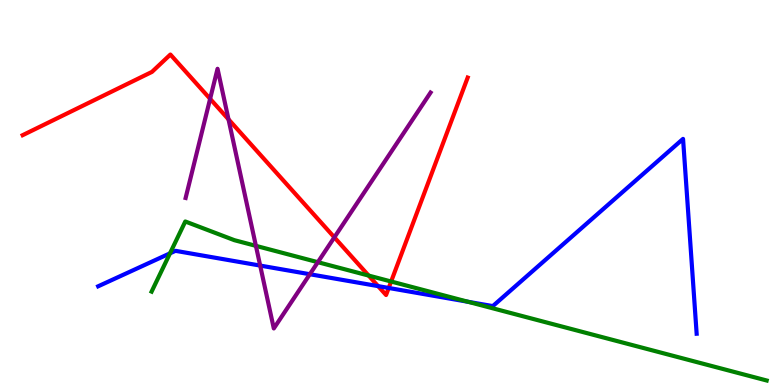[{'lines': ['blue', 'red'], 'intersections': [{'x': 4.88, 'y': 2.57}, {'x': 5.02, 'y': 2.52}]}, {'lines': ['green', 'red'], 'intersections': [{'x': 4.76, 'y': 2.84}, {'x': 5.05, 'y': 2.69}]}, {'lines': ['purple', 'red'], 'intersections': [{'x': 2.71, 'y': 7.43}, {'x': 2.95, 'y': 6.9}, {'x': 4.31, 'y': 3.84}]}, {'lines': ['blue', 'green'], 'intersections': [{'x': 2.19, 'y': 3.42}, {'x': 6.04, 'y': 2.16}]}, {'lines': ['blue', 'purple'], 'intersections': [{'x': 3.36, 'y': 3.1}, {'x': 4.0, 'y': 2.88}]}, {'lines': ['green', 'purple'], 'intersections': [{'x': 3.3, 'y': 3.61}, {'x': 4.1, 'y': 3.19}]}]